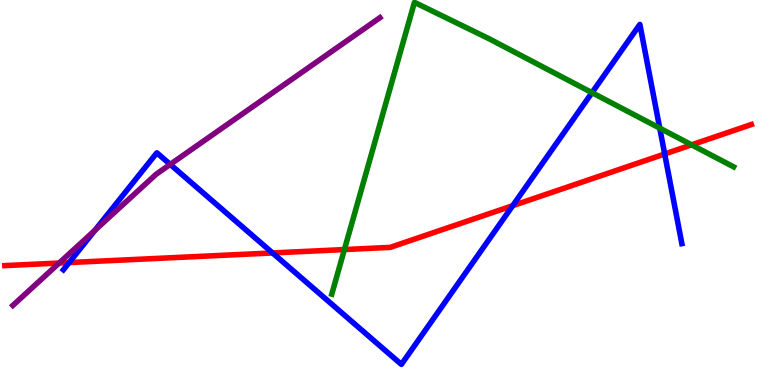[{'lines': ['blue', 'red'], 'intersections': [{'x': 0.892, 'y': 3.18}, {'x': 3.52, 'y': 3.43}, {'x': 6.62, 'y': 4.66}, {'x': 8.58, 'y': 6.0}]}, {'lines': ['green', 'red'], 'intersections': [{'x': 4.44, 'y': 3.52}, {'x': 8.92, 'y': 6.24}]}, {'lines': ['purple', 'red'], 'intersections': [{'x': 0.763, 'y': 3.17}]}, {'lines': ['blue', 'green'], 'intersections': [{'x': 7.64, 'y': 7.59}, {'x': 8.51, 'y': 6.67}]}, {'lines': ['blue', 'purple'], 'intersections': [{'x': 1.23, 'y': 4.02}, {'x': 2.2, 'y': 5.73}]}, {'lines': ['green', 'purple'], 'intersections': []}]